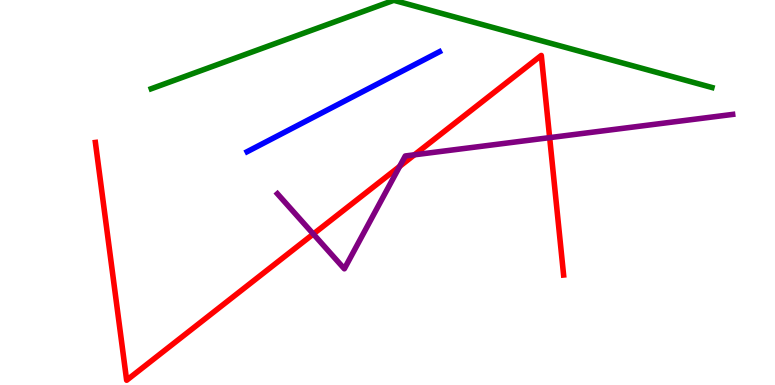[{'lines': ['blue', 'red'], 'intersections': []}, {'lines': ['green', 'red'], 'intersections': []}, {'lines': ['purple', 'red'], 'intersections': [{'x': 4.04, 'y': 3.92}, {'x': 5.16, 'y': 5.68}, {'x': 5.35, 'y': 5.98}, {'x': 7.09, 'y': 6.42}]}, {'lines': ['blue', 'green'], 'intersections': []}, {'lines': ['blue', 'purple'], 'intersections': []}, {'lines': ['green', 'purple'], 'intersections': []}]